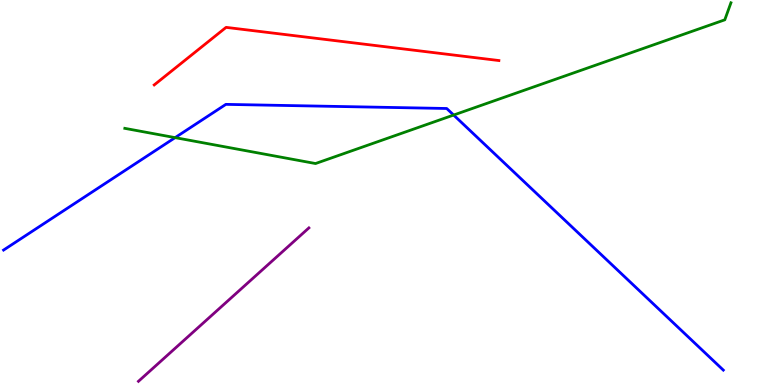[{'lines': ['blue', 'red'], 'intersections': []}, {'lines': ['green', 'red'], 'intersections': []}, {'lines': ['purple', 'red'], 'intersections': []}, {'lines': ['blue', 'green'], 'intersections': [{'x': 2.26, 'y': 6.43}, {'x': 5.85, 'y': 7.01}]}, {'lines': ['blue', 'purple'], 'intersections': []}, {'lines': ['green', 'purple'], 'intersections': []}]